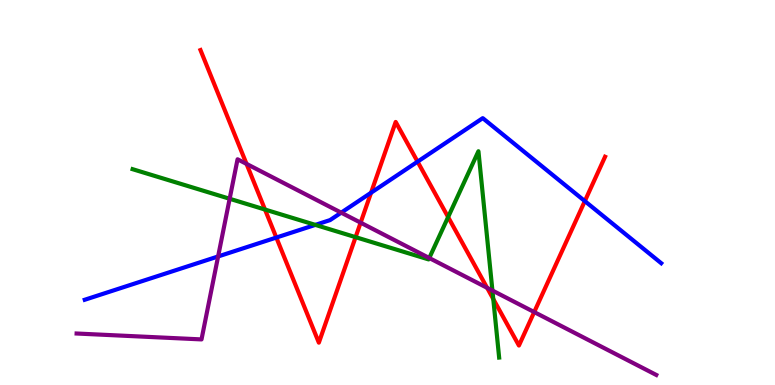[{'lines': ['blue', 'red'], 'intersections': [{'x': 3.57, 'y': 3.83}, {'x': 4.79, 'y': 4.99}, {'x': 5.39, 'y': 5.8}, {'x': 7.55, 'y': 4.78}]}, {'lines': ['green', 'red'], 'intersections': [{'x': 3.42, 'y': 4.56}, {'x': 4.59, 'y': 3.84}, {'x': 5.78, 'y': 4.36}, {'x': 6.36, 'y': 2.23}]}, {'lines': ['purple', 'red'], 'intersections': [{'x': 3.18, 'y': 5.74}, {'x': 4.65, 'y': 4.22}, {'x': 6.29, 'y': 2.52}, {'x': 6.89, 'y': 1.89}]}, {'lines': ['blue', 'green'], 'intersections': [{'x': 4.07, 'y': 4.16}]}, {'lines': ['blue', 'purple'], 'intersections': [{'x': 2.81, 'y': 3.34}, {'x': 4.4, 'y': 4.48}]}, {'lines': ['green', 'purple'], 'intersections': [{'x': 2.96, 'y': 4.84}, {'x': 5.54, 'y': 3.3}, {'x': 6.35, 'y': 2.45}]}]